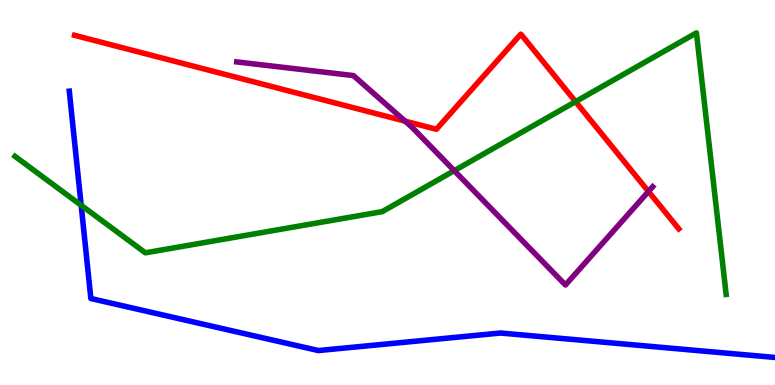[{'lines': ['blue', 'red'], 'intersections': []}, {'lines': ['green', 'red'], 'intersections': [{'x': 7.43, 'y': 7.36}]}, {'lines': ['purple', 'red'], 'intersections': [{'x': 5.23, 'y': 6.85}, {'x': 8.37, 'y': 5.03}]}, {'lines': ['blue', 'green'], 'intersections': [{'x': 1.05, 'y': 4.67}]}, {'lines': ['blue', 'purple'], 'intersections': []}, {'lines': ['green', 'purple'], 'intersections': [{'x': 5.86, 'y': 5.57}]}]